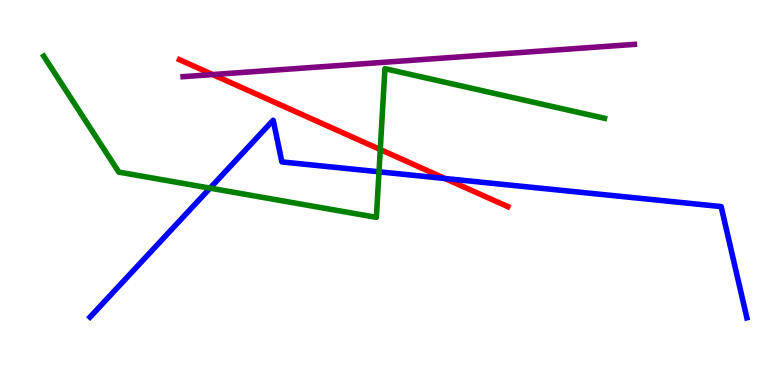[{'lines': ['blue', 'red'], 'intersections': [{'x': 5.74, 'y': 5.36}]}, {'lines': ['green', 'red'], 'intersections': [{'x': 4.91, 'y': 6.12}]}, {'lines': ['purple', 'red'], 'intersections': [{'x': 2.74, 'y': 8.06}]}, {'lines': ['blue', 'green'], 'intersections': [{'x': 2.71, 'y': 5.11}, {'x': 4.89, 'y': 5.54}]}, {'lines': ['blue', 'purple'], 'intersections': []}, {'lines': ['green', 'purple'], 'intersections': []}]